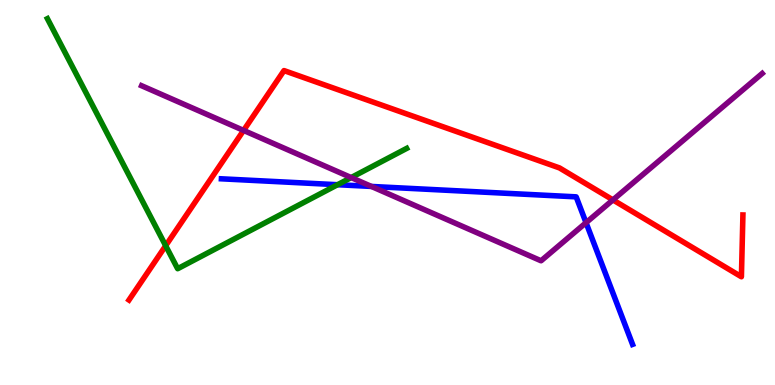[{'lines': ['blue', 'red'], 'intersections': []}, {'lines': ['green', 'red'], 'intersections': [{'x': 2.14, 'y': 3.62}]}, {'lines': ['purple', 'red'], 'intersections': [{'x': 3.14, 'y': 6.61}, {'x': 7.91, 'y': 4.81}]}, {'lines': ['blue', 'green'], 'intersections': [{'x': 4.36, 'y': 5.2}]}, {'lines': ['blue', 'purple'], 'intersections': [{'x': 4.79, 'y': 5.16}, {'x': 7.56, 'y': 4.22}]}, {'lines': ['green', 'purple'], 'intersections': [{'x': 4.53, 'y': 5.39}]}]